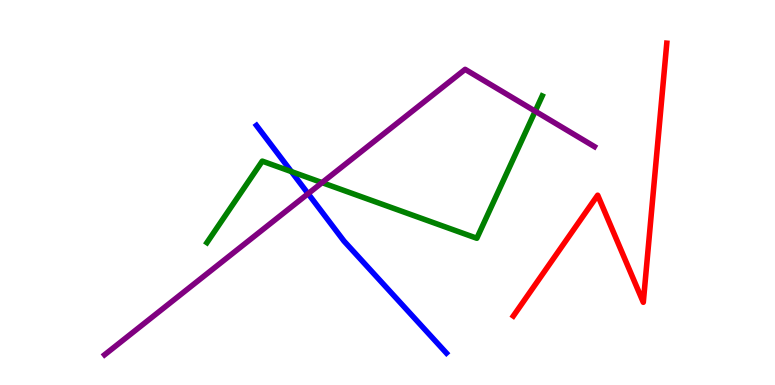[{'lines': ['blue', 'red'], 'intersections': []}, {'lines': ['green', 'red'], 'intersections': []}, {'lines': ['purple', 'red'], 'intersections': []}, {'lines': ['blue', 'green'], 'intersections': [{'x': 3.76, 'y': 5.54}]}, {'lines': ['blue', 'purple'], 'intersections': [{'x': 3.98, 'y': 4.97}]}, {'lines': ['green', 'purple'], 'intersections': [{'x': 4.16, 'y': 5.26}, {'x': 6.91, 'y': 7.11}]}]